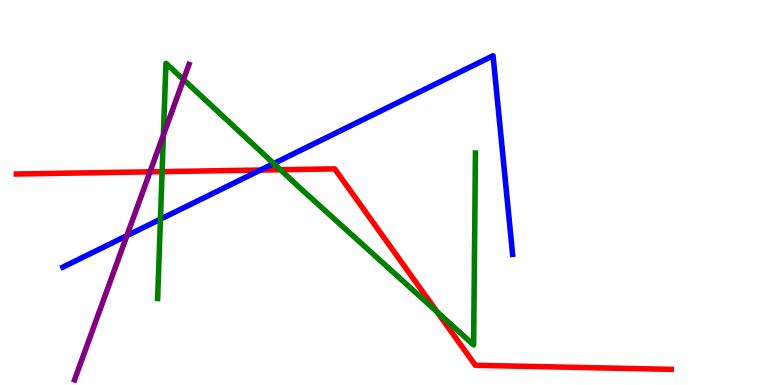[{'lines': ['blue', 'red'], 'intersections': [{'x': 3.36, 'y': 5.58}]}, {'lines': ['green', 'red'], 'intersections': [{'x': 2.09, 'y': 5.54}, {'x': 3.62, 'y': 5.59}, {'x': 5.64, 'y': 1.9}]}, {'lines': ['purple', 'red'], 'intersections': [{'x': 1.94, 'y': 5.54}]}, {'lines': ['blue', 'green'], 'intersections': [{'x': 2.07, 'y': 4.31}, {'x': 3.53, 'y': 5.75}]}, {'lines': ['blue', 'purple'], 'intersections': [{'x': 1.64, 'y': 3.88}]}, {'lines': ['green', 'purple'], 'intersections': [{'x': 2.11, 'y': 6.49}, {'x': 2.37, 'y': 7.93}]}]